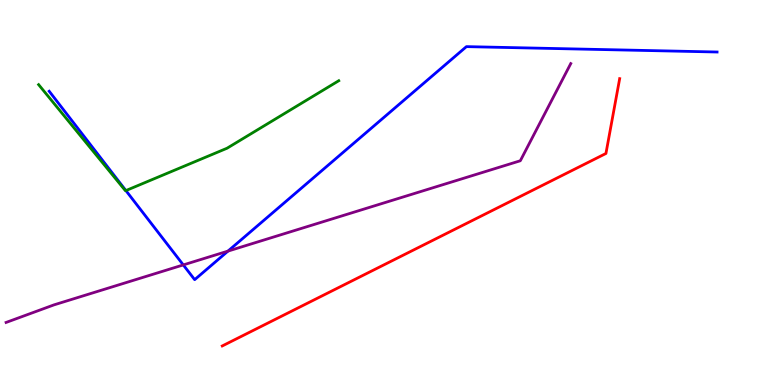[{'lines': ['blue', 'red'], 'intersections': []}, {'lines': ['green', 'red'], 'intersections': []}, {'lines': ['purple', 'red'], 'intersections': []}, {'lines': ['blue', 'green'], 'intersections': [{'x': 1.62, 'y': 5.05}]}, {'lines': ['blue', 'purple'], 'intersections': [{'x': 2.36, 'y': 3.12}, {'x': 2.94, 'y': 3.48}]}, {'lines': ['green', 'purple'], 'intersections': []}]